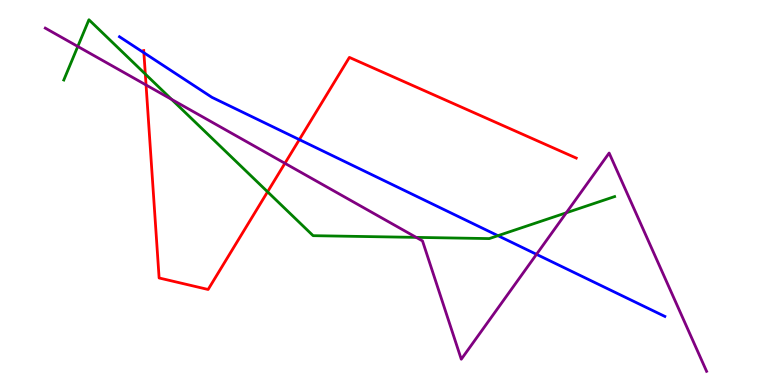[{'lines': ['blue', 'red'], 'intersections': [{'x': 1.86, 'y': 8.63}, {'x': 3.86, 'y': 6.37}]}, {'lines': ['green', 'red'], 'intersections': [{'x': 1.88, 'y': 8.08}, {'x': 3.45, 'y': 5.02}]}, {'lines': ['purple', 'red'], 'intersections': [{'x': 1.88, 'y': 7.79}, {'x': 3.68, 'y': 5.76}]}, {'lines': ['blue', 'green'], 'intersections': [{'x': 6.43, 'y': 3.88}]}, {'lines': ['blue', 'purple'], 'intersections': [{'x': 6.92, 'y': 3.39}]}, {'lines': ['green', 'purple'], 'intersections': [{'x': 1.0, 'y': 8.79}, {'x': 2.21, 'y': 7.42}, {'x': 5.37, 'y': 3.83}, {'x': 7.31, 'y': 4.47}]}]